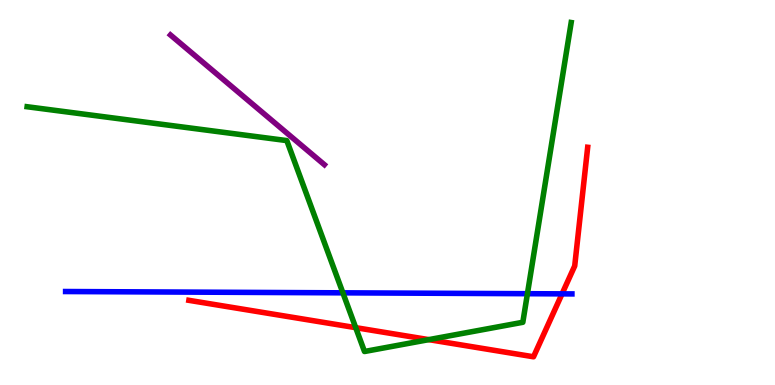[{'lines': ['blue', 'red'], 'intersections': [{'x': 7.25, 'y': 2.37}]}, {'lines': ['green', 'red'], 'intersections': [{'x': 4.59, 'y': 1.49}, {'x': 5.53, 'y': 1.18}]}, {'lines': ['purple', 'red'], 'intersections': []}, {'lines': ['blue', 'green'], 'intersections': [{'x': 4.42, 'y': 2.39}, {'x': 6.81, 'y': 2.37}]}, {'lines': ['blue', 'purple'], 'intersections': []}, {'lines': ['green', 'purple'], 'intersections': []}]